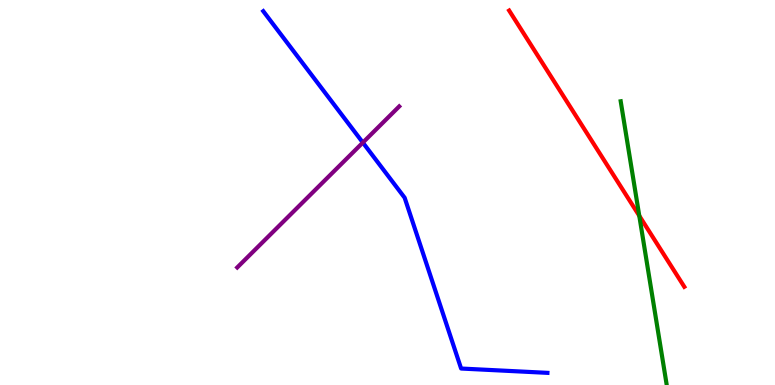[{'lines': ['blue', 'red'], 'intersections': []}, {'lines': ['green', 'red'], 'intersections': [{'x': 8.25, 'y': 4.4}]}, {'lines': ['purple', 'red'], 'intersections': []}, {'lines': ['blue', 'green'], 'intersections': []}, {'lines': ['blue', 'purple'], 'intersections': [{'x': 4.68, 'y': 6.3}]}, {'lines': ['green', 'purple'], 'intersections': []}]